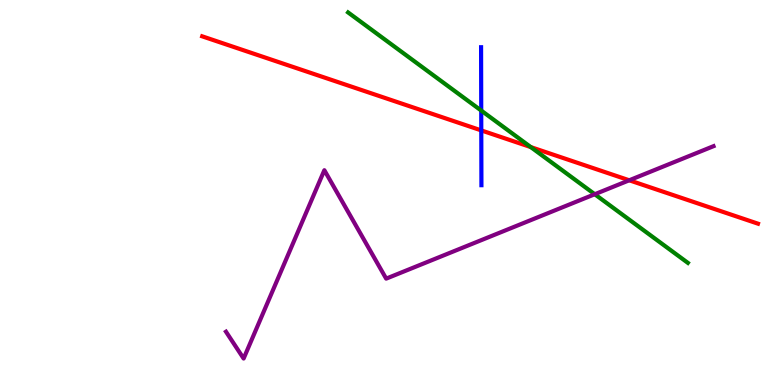[{'lines': ['blue', 'red'], 'intersections': [{'x': 6.21, 'y': 6.61}]}, {'lines': ['green', 'red'], 'intersections': [{'x': 6.85, 'y': 6.18}]}, {'lines': ['purple', 'red'], 'intersections': [{'x': 8.12, 'y': 5.32}]}, {'lines': ['blue', 'green'], 'intersections': [{'x': 6.21, 'y': 7.13}]}, {'lines': ['blue', 'purple'], 'intersections': []}, {'lines': ['green', 'purple'], 'intersections': [{'x': 7.67, 'y': 4.95}]}]